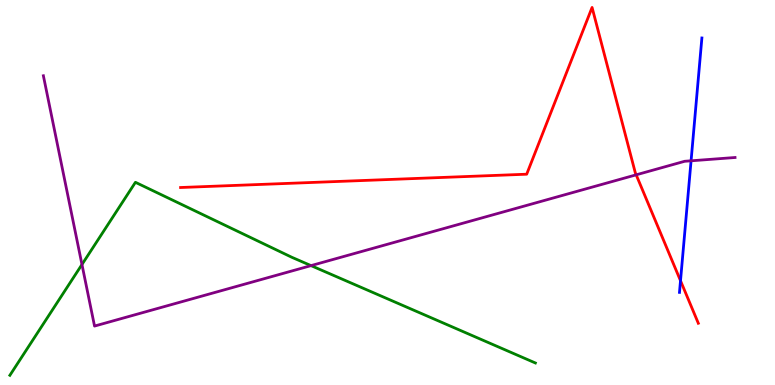[{'lines': ['blue', 'red'], 'intersections': [{'x': 8.78, 'y': 2.71}]}, {'lines': ['green', 'red'], 'intersections': []}, {'lines': ['purple', 'red'], 'intersections': [{'x': 8.21, 'y': 5.46}]}, {'lines': ['blue', 'green'], 'intersections': []}, {'lines': ['blue', 'purple'], 'intersections': [{'x': 8.92, 'y': 5.82}]}, {'lines': ['green', 'purple'], 'intersections': [{'x': 1.06, 'y': 3.13}, {'x': 4.01, 'y': 3.1}]}]